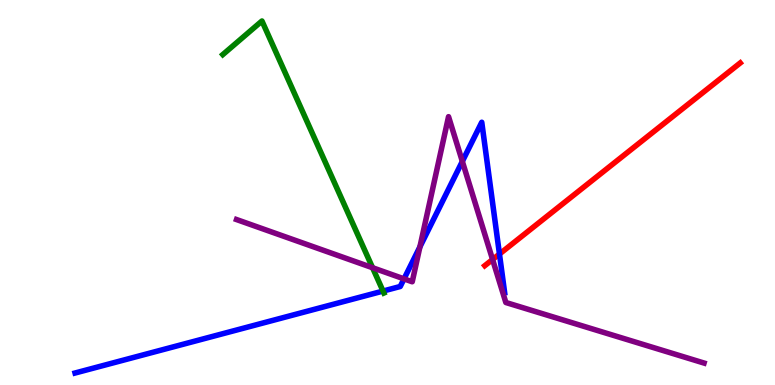[{'lines': ['blue', 'red'], 'intersections': [{'x': 6.44, 'y': 3.4}]}, {'lines': ['green', 'red'], 'intersections': []}, {'lines': ['purple', 'red'], 'intersections': [{'x': 6.36, 'y': 3.26}]}, {'lines': ['blue', 'green'], 'intersections': [{'x': 4.94, 'y': 2.44}]}, {'lines': ['blue', 'purple'], 'intersections': [{'x': 5.21, 'y': 2.76}, {'x': 5.42, 'y': 3.59}, {'x': 5.97, 'y': 5.81}]}, {'lines': ['green', 'purple'], 'intersections': [{'x': 4.81, 'y': 3.05}]}]